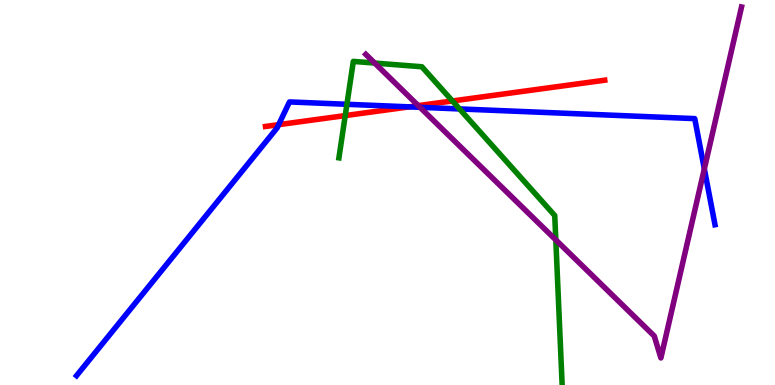[{'lines': ['blue', 'red'], 'intersections': [{'x': 3.6, 'y': 6.76}, {'x': 5.28, 'y': 7.22}]}, {'lines': ['green', 'red'], 'intersections': [{'x': 4.45, 'y': 7.0}, {'x': 5.84, 'y': 7.38}]}, {'lines': ['purple', 'red'], 'intersections': [{'x': 5.4, 'y': 7.26}]}, {'lines': ['blue', 'green'], 'intersections': [{'x': 4.48, 'y': 7.29}, {'x': 5.93, 'y': 7.17}]}, {'lines': ['blue', 'purple'], 'intersections': [{'x': 5.42, 'y': 7.21}, {'x': 9.09, 'y': 5.61}]}, {'lines': ['green', 'purple'], 'intersections': [{'x': 4.83, 'y': 8.36}, {'x': 7.17, 'y': 3.77}]}]